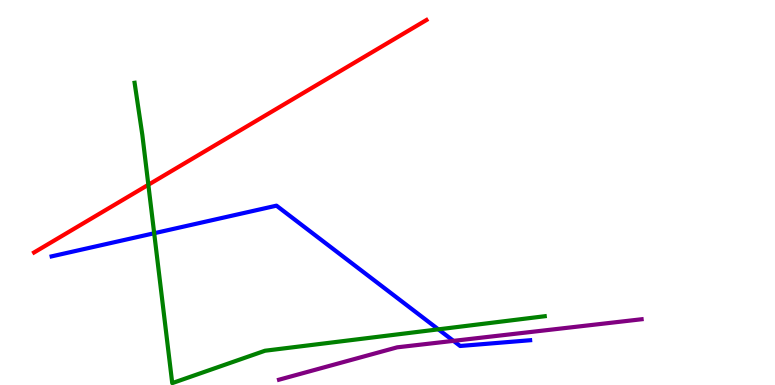[{'lines': ['blue', 'red'], 'intersections': []}, {'lines': ['green', 'red'], 'intersections': [{'x': 1.91, 'y': 5.2}]}, {'lines': ['purple', 'red'], 'intersections': []}, {'lines': ['blue', 'green'], 'intersections': [{'x': 1.99, 'y': 3.94}, {'x': 5.66, 'y': 1.45}]}, {'lines': ['blue', 'purple'], 'intersections': [{'x': 5.85, 'y': 1.15}]}, {'lines': ['green', 'purple'], 'intersections': []}]